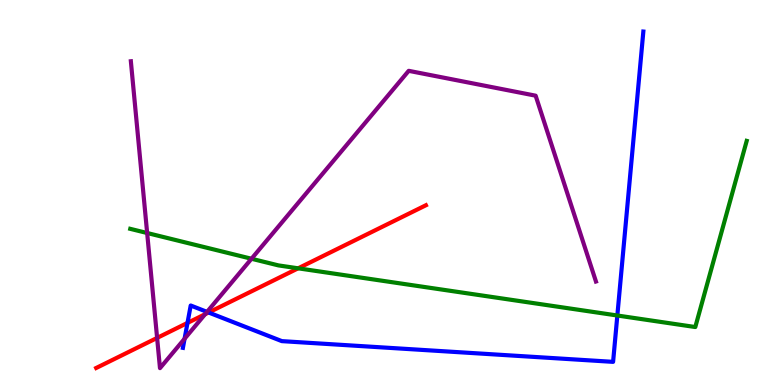[{'lines': ['blue', 'red'], 'intersections': [{'x': 2.42, 'y': 1.61}, {'x': 2.69, 'y': 1.88}]}, {'lines': ['green', 'red'], 'intersections': [{'x': 3.85, 'y': 3.03}]}, {'lines': ['purple', 'red'], 'intersections': [{'x': 2.03, 'y': 1.22}, {'x': 2.65, 'y': 1.84}]}, {'lines': ['blue', 'green'], 'intersections': [{'x': 7.97, 'y': 1.81}]}, {'lines': ['blue', 'purple'], 'intersections': [{'x': 2.38, 'y': 1.2}, {'x': 2.67, 'y': 1.9}]}, {'lines': ['green', 'purple'], 'intersections': [{'x': 1.9, 'y': 3.95}, {'x': 3.25, 'y': 3.28}]}]